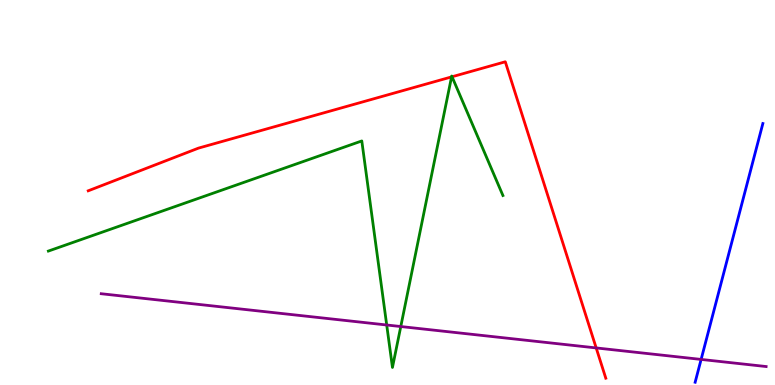[{'lines': ['blue', 'red'], 'intersections': []}, {'lines': ['green', 'red'], 'intersections': [{'x': 5.83, 'y': 8.0}, {'x': 5.83, 'y': 8.01}]}, {'lines': ['purple', 'red'], 'intersections': [{'x': 7.69, 'y': 0.963}]}, {'lines': ['blue', 'green'], 'intersections': []}, {'lines': ['blue', 'purple'], 'intersections': [{'x': 9.05, 'y': 0.664}]}, {'lines': ['green', 'purple'], 'intersections': [{'x': 4.99, 'y': 1.56}, {'x': 5.17, 'y': 1.52}]}]